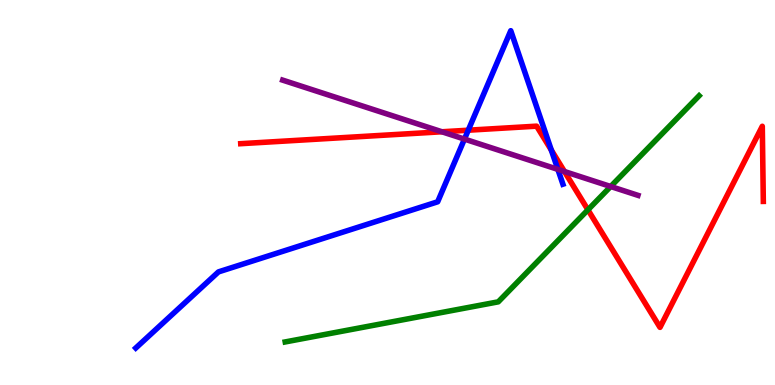[{'lines': ['blue', 'red'], 'intersections': [{'x': 6.04, 'y': 6.62}, {'x': 7.11, 'y': 6.1}]}, {'lines': ['green', 'red'], 'intersections': [{'x': 7.59, 'y': 4.55}]}, {'lines': ['purple', 'red'], 'intersections': [{'x': 5.7, 'y': 6.58}, {'x': 7.28, 'y': 5.55}]}, {'lines': ['blue', 'green'], 'intersections': []}, {'lines': ['blue', 'purple'], 'intersections': [{'x': 5.99, 'y': 6.39}, {'x': 7.2, 'y': 5.6}]}, {'lines': ['green', 'purple'], 'intersections': [{'x': 7.88, 'y': 5.16}]}]